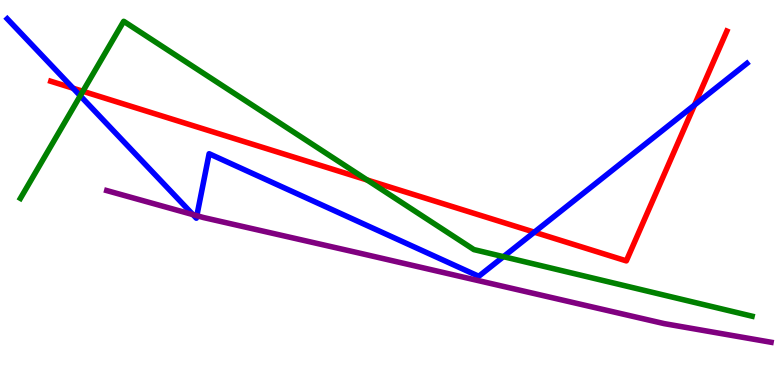[{'lines': ['blue', 'red'], 'intersections': [{'x': 0.943, 'y': 7.71}, {'x': 6.89, 'y': 3.97}, {'x': 8.96, 'y': 7.27}]}, {'lines': ['green', 'red'], 'intersections': [{'x': 1.07, 'y': 7.63}, {'x': 4.74, 'y': 5.32}]}, {'lines': ['purple', 'red'], 'intersections': []}, {'lines': ['blue', 'green'], 'intersections': [{'x': 1.04, 'y': 7.51}, {'x': 6.5, 'y': 3.33}]}, {'lines': ['blue', 'purple'], 'intersections': [{'x': 2.49, 'y': 4.43}, {'x': 2.54, 'y': 4.4}]}, {'lines': ['green', 'purple'], 'intersections': []}]